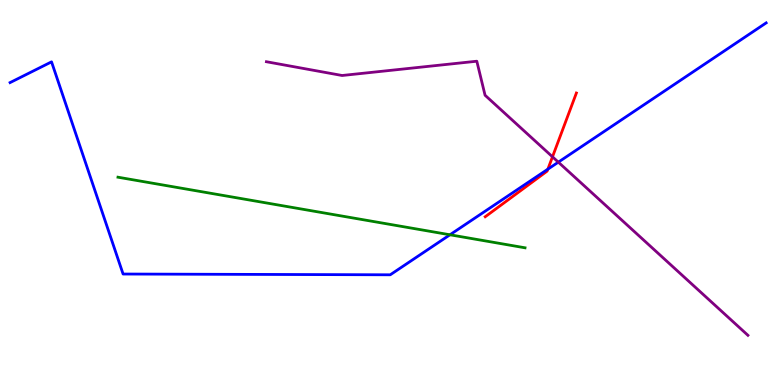[{'lines': ['blue', 'red'], 'intersections': [{'x': 7.07, 'y': 5.61}]}, {'lines': ['green', 'red'], 'intersections': []}, {'lines': ['purple', 'red'], 'intersections': [{'x': 7.13, 'y': 5.93}]}, {'lines': ['blue', 'green'], 'intersections': [{'x': 5.81, 'y': 3.9}]}, {'lines': ['blue', 'purple'], 'intersections': [{'x': 7.2, 'y': 5.79}]}, {'lines': ['green', 'purple'], 'intersections': []}]